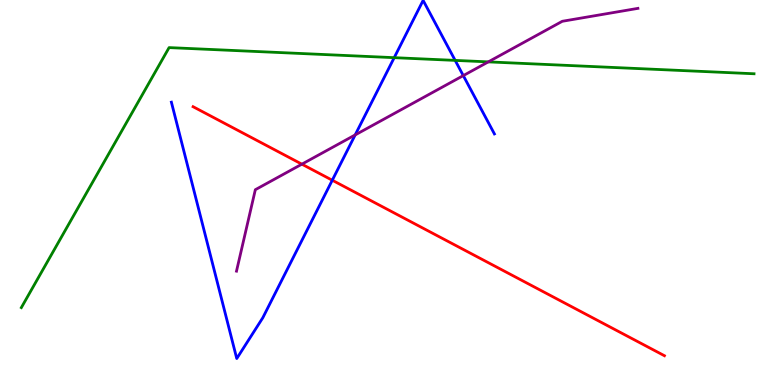[{'lines': ['blue', 'red'], 'intersections': [{'x': 4.29, 'y': 5.32}]}, {'lines': ['green', 'red'], 'intersections': []}, {'lines': ['purple', 'red'], 'intersections': [{'x': 3.9, 'y': 5.74}]}, {'lines': ['blue', 'green'], 'intersections': [{'x': 5.09, 'y': 8.5}, {'x': 5.87, 'y': 8.43}]}, {'lines': ['blue', 'purple'], 'intersections': [{'x': 4.58, 'y': 6.5}, {'x': 5.98, 'y': 8.04}]}, {'lines': ['green', 'purple'], 'intersections': [{'x': 6.3, 'y': 8.39}]}]